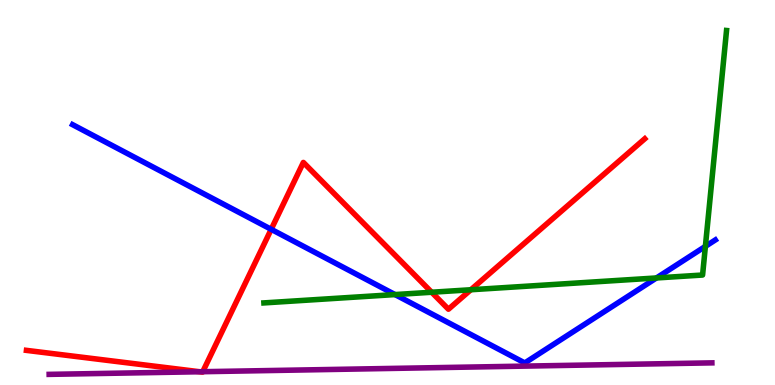[{'lines': ['blue', 'red'], 'intersections': [{'x': 3.5, 'y': 4.04}]}, {'lines': ['green', 'red'], 'intersections': [{'x': 5.57, 'y': 2.41}, {'x': 6.08, 'y': 2.47}]}, {'lines': ['purple', 'red'], 'intersections': [{'x': 2.58, 'y': 0.344}, {'x': 2.62, 'y': 0.345}]}, {'lines': ['blue', 'green'], 'intersections': [{'x': 5.1, 'y': 2.35}, {'x': 8.47, 'y': 2.78}, {'x': 9.1, 'y': 3.6}]}, {'lines': ['blue', 'purple'], 'intersections': []}, {'lines': ['green', 'purple'], 'intersections': []}]